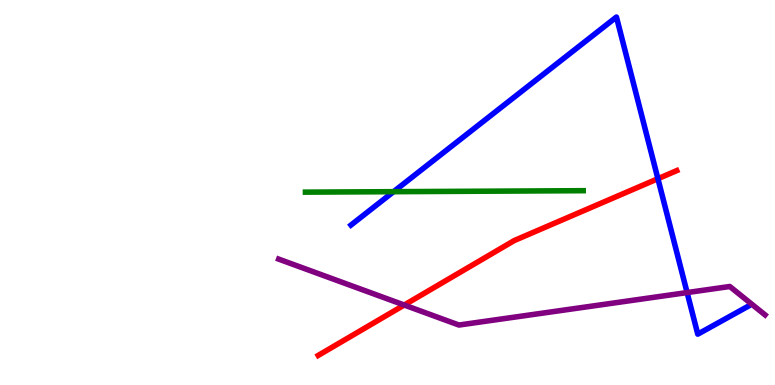[{'lines': ['blue', 'red'], 'intersections': [{'x': 8.49, 'y': 5.36}]}, {'lines': ['green', 'red'], 'intersections': []}, {'lines': ['purple', 'red'], 'intersections': [{'x': 5.22, 'y': 2.08}]}, {'lines': ['blue', 'green'], 'intersections': [{'x': 5.08, 'y': 5.02}]}, {'lines': ['blue', 'purple'], 'intersections': [{'x': 8.87, 'y': 2.4}]}, {'lines': ['green', 'purple'], 'intersections': []}]